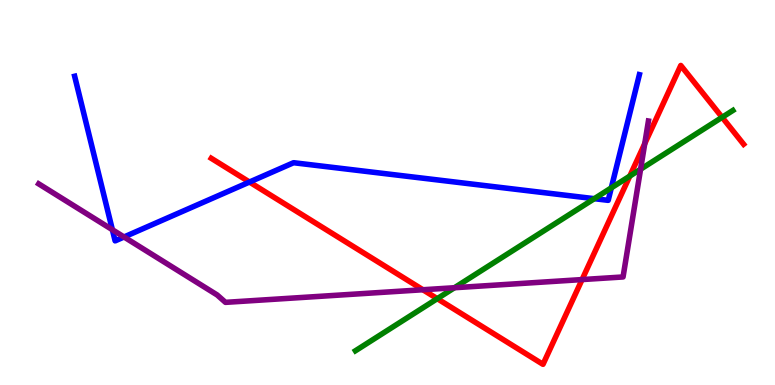[{'lines': ['blue', 'red'], 'intersections': [{'x': 3.22, 'y': 5.27}]}, {'lines': ['green', 'red'], 'intersections': [{'x': 5.64, 'y': 2.24}, {'x': 8.13, 'y': 5.43}, {'x': 9.32, 'y': 6.95}]}, {'lines': ['purple', 'red'], 'intersections': [{'x': 5.46, 'y': 2.47}, {'x': 7.51, 'y': 2.74}, {'x': 8.32, 'y': 6.27}]}, {'lines': ['blue', 'green'], 'intersections': [{'x': 7.67, 'y': 4.84}, {'x': 7.89, 'y': 5.12}]}, {'lines': ['blue', 'purple'], 'intersections': [{'x': 1.45, 'y': 4.03}, {'x': 1.6, 'y': 3.84}]}, {'lines': ['green', 'purple'], 'intersections': [{'x': 5.86, 'y': 2.53}, {'x': 8.27, 'y': 5.6}]}]